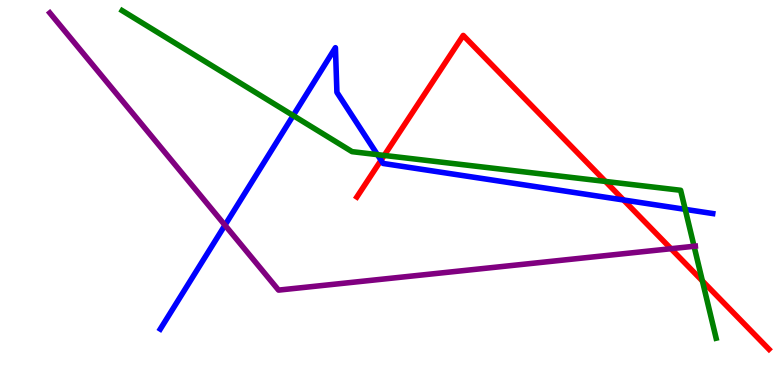[{'lines': ['blue', 'red'], 'intersections': [{'x': 4.92, 'y': 5.84}, {'x': 8.05, 'y': 4.81}]}, {'lines': ['green', 'red'], 'intersections': [{'x': 4.96, 'y': 5.96}, {'x': 7.81, 'y': 5.29}, {'x': 9.06, 'y': 2.7}]}, {'lines': ['purple', 'red'], 'intersections': [{'x': 8.66, 'y': 3.54}]}, {'lines': ['blue', 'green'], 'intersections': [{'x': 3.78, 'y': 7.0}, {'x': 4.87, 'y': 5.98}, {'x': 8.84, 'y': 4.56}]}, {'lines': ['blue', 'purple'], 'intersections': [{'x': 2.9, 'y': 4.15}]}, {'lines': ['green', 'purple'], 'intersections': [{'x': 8.96, 'y': 3.6}]}]